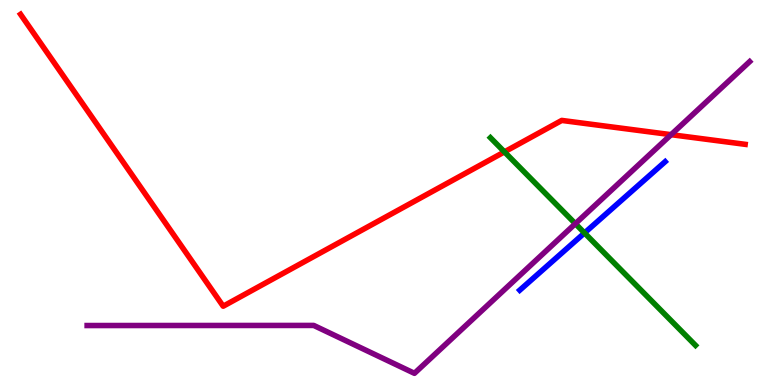[{'lines': ['blue', 'red'], 'intersections': []}, {'lines': ['green', 'red'], 'intersections': [{'x': 6.51, 'y': 6.06}]}, {'lines': ['purple', 'red'], 'intersections': [{'x': 8.66, 'y': 6.5}]}, {'lines': ['blue', 'green'], 'intersections': [{'x': 7.54, 'y': 3.95}]}, {'lines': ['blue', 'purple'], 'intersections': []}, {'lines': ['green', 'purple'], 'intersections': [{'x': 7.42, 'y': 4.19}]}]